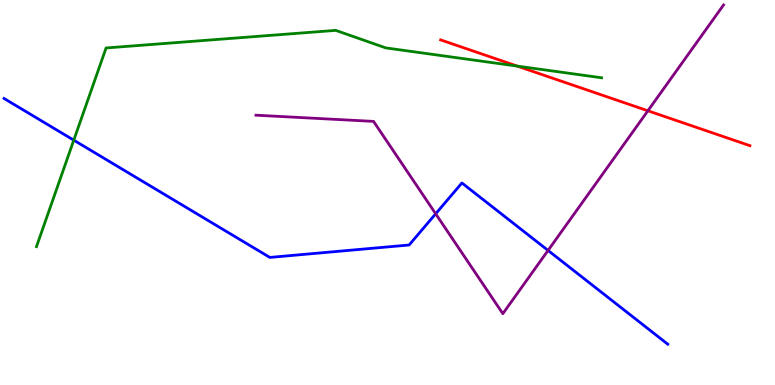[{'lines': ['blue', 'red'], 'intersections': []}, {'lines': ['green', 'red'], 'intersections': [{'x': 6.67, 'y': 8.28}]}, {'lines': ['purple', 'red'], 'intersections': [{'x': 8.36, 'y': 7.12}]}, {'lines': ['blue', 'green'], 'intersections': [{'x': 0.952, 'y': 6.36}]}, {'lines': ['blue', 'purple'], 'intersections': [{'x': 5.62, 'y': 4.45}, {'x': 7.07, 'y': 3.5}]}, {'lines': ['green', 'purple'], 'intersections': []}]